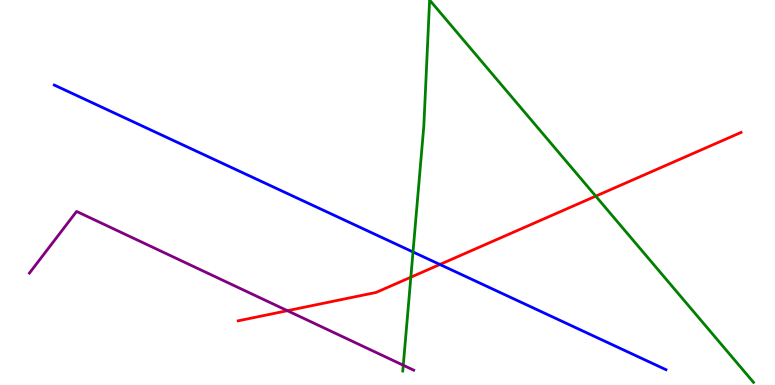[{'lines': ['blue', 'red'], 'intersections': [{'x': 5.68, 'y': 3.13}]}, {'lines': ['green', 'red'], 'intersections': [{'x': 5.3, 'y': 2.8}, {'x': 7.69, 'y': 4.91}]}, {'lines': ['purple', 'red'], 'intersections': [{'x': 3.71, 'y': 1.93}]}, {'lines': ['blue', 'green'], 'intersections': [{'x': 5.33, 'y': 3.46}]}, {'lines': ['blue', 'purple'], 'intersections': []}, {'lines': ['green', 'purple'], 'intersections': [{'x': 5.2, 'y': 0.513}]}]